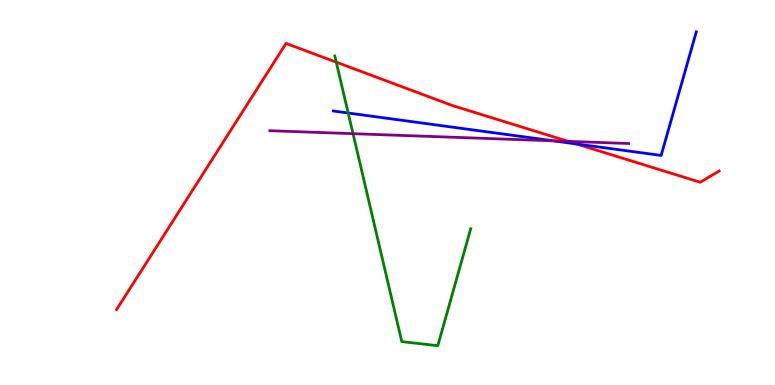[{'lines': ['blue', 'red'], 'intersections': [{'x': 7.44, 'y': 6.26}]}, {'lines': ['green', 'red'], 'intersections': [{'x': 4.34, 'y': 8.39}]}, {'lines': ['purple', 'red'], 'intersections': [{'x': 7.33, 'y': 6.33}]}, {'lines': ['blue', 'green'], 'intersections': [{'x': 4.49, 'y': 7.06}]}, {'lines': ['blue', 'purple'], 'intersections': [{'x': 7.14, 'y': 6.34}]}, {'lines': ['green', 'purple'], 'intersections': [{'x': 4.56, 'y': 6.53}]}]